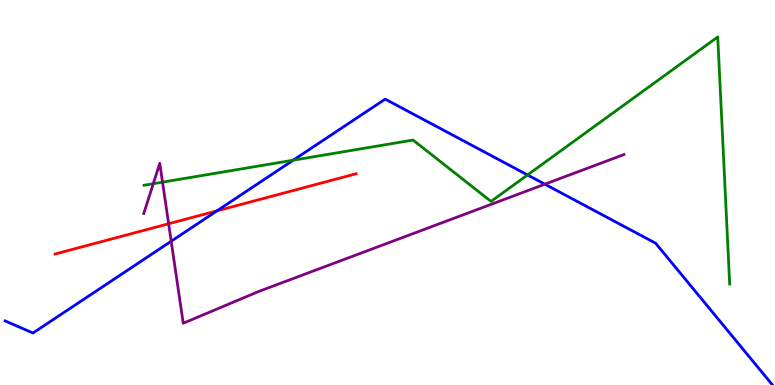[{'lines': ['blue', 'red'], 'intersections': [{'x': 2.8, 'y': 4.52}]}, {'lines': ['green', 'red'], 'intersections': []}, {'lines': ['purple', 'red'], 'intersections': [{'x': 2.18, 'y': 4.19}]}, {'lines': ['blue', 'green'], 'intersections': [{'x': 3.78, 'y': 5.84}, {'x': 6.81, 'y': 5.46}]}, {'lines': ['blue', 'purple'], 'intersections': [{'x': 2.21, 'y': 3.73}, {'x': 7.03, 'y': 5.22}]}, {'lines': ['green', 'purple'], 'intersections': [{'x': 1.98, 'y': 5.23}, {'x': 2.1, 'y': 5.27}]}]